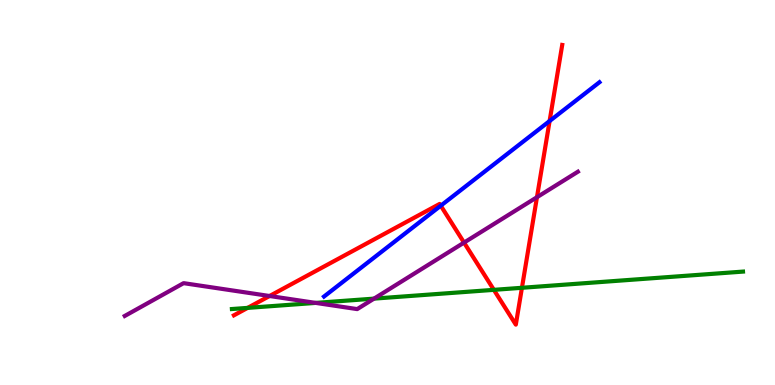[{'lines': ['blue', 'red'], 'intersections': [{'x': 5.69, 'y': 4.66}, {'x': 7.09, 'y': 6.86}]}, {'lines': ['green', 'red'], 'intersections': [{'x': 3.2, 'y': 2.0}, {'x': 6.37, 'y': 2.47}, {'x': 6.73, 'y': 2.52}]}, {'lines': ['purple', 'red'], 'intersections': [{'x': 3.48, 'y': 2.31}, {'x': 5.99, 'y': 3.7}, {'x': 6.93, 'y': 4.88}]}, {'lines': ['blue', 'green'], 'intersections': []}, {'lines': ['blue', 'purple'], 'intersections': []}, {'lines': ['green', 'purple'], 'intersections': [{'x': 4.07, 'y': 2.13}, {'x': 4.83, 'y': 2.24}]}]